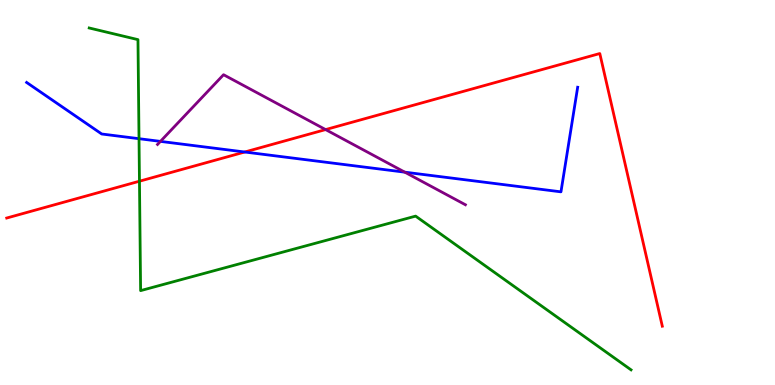[{'lines': ['blue', 'red'], 'intersections': [{'x': 3.16, 'y': 6.05}]}, {'lines': ['green', 'red'], 'intersections': [{'x': 1.8, 'y': 5.29}]}, {'lines': ['purple', 'red'], 'intersections': [{'x': 4.2, 'y': 6.63}]}, {'lines': ['blue', 'green'], 'intersections': [{'x': 1.79, 'y': 6.4}]}, {'lines': ['blue', 'purple'], 'intersections': [{'x': 2.07, 'y': 6.33}, {'x': 5.22, 'y': 5.53}]}, {'lines': ['green', 'purple'], 'intersections': []}]